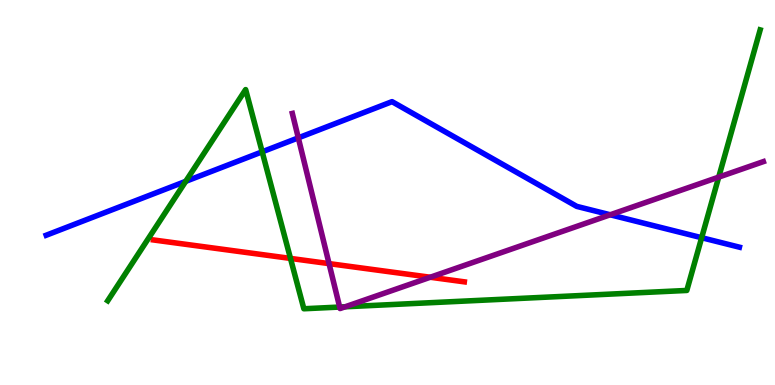[{'lines': ['blue', 'red'], 'intersections': []}, {'lines': ['green', 'red'], 'intersections': [{'x': 3.75, 'y': 3.29}]}, {'lines': ['purple', 'red'], 'intersections': [{'x': 4.25, 'y': 3.15}, {'x': 5.55, 'y': 2.8}]}, {'lines': ['blue', 'green'], 'intersections': [{'x': 2.4, 'y': 5.29}, {'x': 3.38, 'y': 6.06}, {'x': 9.05, 'y': 3.83}]}, {'lines': ['blue', 'purple'], 'intersections': [{'x': 3.85, 'y': 6.42}, {'x': 7.87, 'y': 4.42}]}, {'lines': ['green', 'purple'], 'intersections': [{'x': 4.38, 'y': 2.02}, {'x': 4.45, 'y': 2.03}, {'x': 9.27, 'y': 5.4}]}]